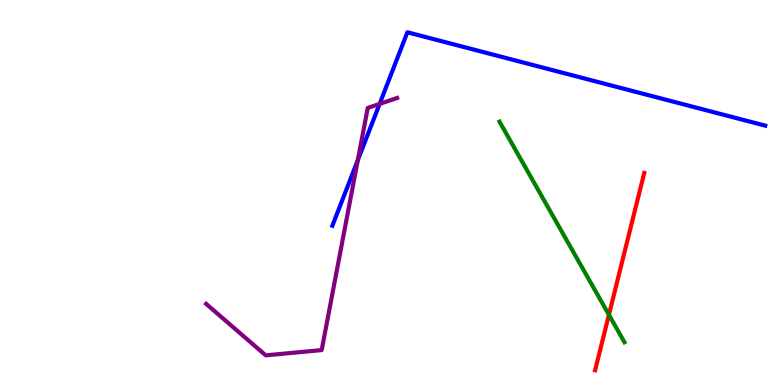[{'lines': ['blue', 'red'], 'intersections': []}, {'lines': ['green', 'red'], 'intersections': [{'x': 7.86, 'y': 1.82}]}, {'lines': ['purple', 'red'], 'intersections': []}, {'lines': ['blue', 'green'], 'intersections': []}, {'lines': ['blue', 'purple'], 'intersections': [{'x': 4.62, 'y': 5.84}, {'x': 4.9, 'y': 7.3}]}, {'lines': ['green', 'purple'], 'intersections': []}]